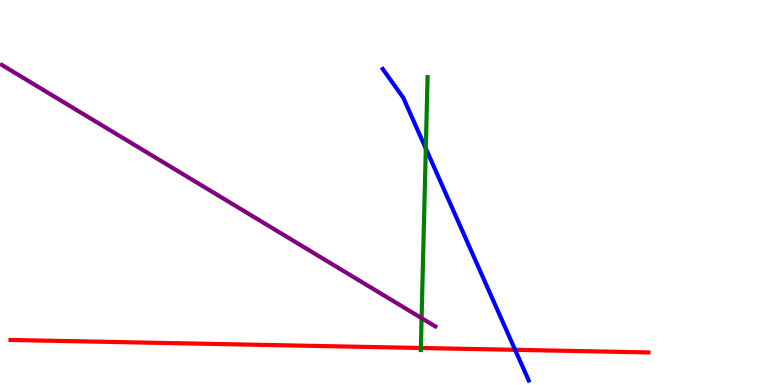[{'lines': ['blue', 'red'], 'intersections': [{'x': 6.65, 'y': 0.914}]}, {'lines': ['green', 'red'], 'intersections': [{'x': 5.43, 'y': 0.962}]}, {'lines': ['purple', 'red'], 'intersections': []}, {'lines': ['blue', 'green'], 'intersections': [{'x': 5.49, 'y': 6.14}]}, {'lines': ['blue', 'purple'], 'intersections': []}, {'lines': ['green', 'purple'], 'intersections': [{'x': 5.44, 'y': 1.74}]}]